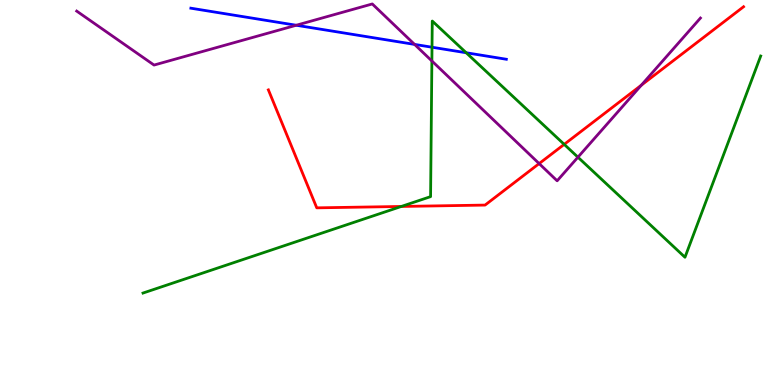[{'lines': ['blue', 'red'], 'intersections': []}, {'lines': ['green', 'red'], 'intersections': [{'x': 5.18, 'y': 4.64}, {'x': 7.28, 'y': 6.25}]}, {'lines': ['purple', 'red'], 'intersections': [{'x': 6.96, 'y': 5.75}, {'x': 8.28, 'y': 7.79}]}, {'lines': ['blue', 'green'], 'intersections': [{'x': 5.57, 'y': 8.77}, {'x': 6.02, 'y': 8.63}]}, {'lines': ['blue', 'purple'], 'intersections': [{'x': 3.82, 'y': 9.34}, {'x': 5.35, 'y': 8.85}]}, {'lines': ['green', 'purple'], 'intersections': [{'x': 5.57, 'y': 8.42}, {'x': 7.46, 'y': 5.92}]}]